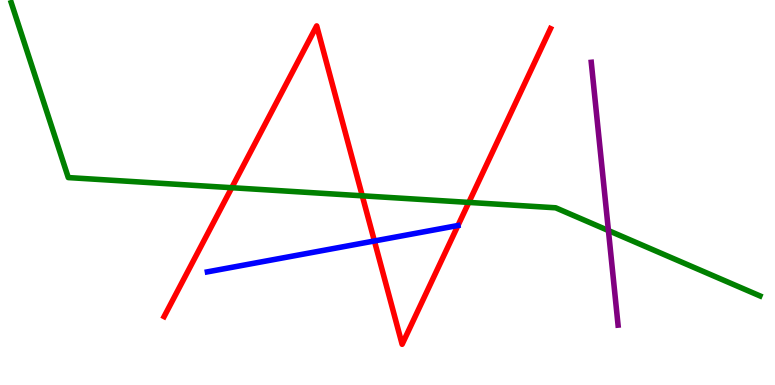[{'lines': ['blue', 'red'], 'intersections': [{'x': 4.83, 'y': 3.74}]}, {'lines': ['green', 'red'], 'intersections': [{'x': 2.99, 'y': 5.12}, {'x': 4.67, 'y': 4.91}, {'x': 6.05, 'y': 4.74}]}, {'lines': ['purple', 'red'], 'intersections': []}, {'lines': ['blue', 'green'], 'intersections': []}, {'lines': ['blue', 'purple'], 'intersections': []}, {'lines': ['green', 'purple'], 'intersections': [{'x': 7.85, 'y': 4.01}]}]